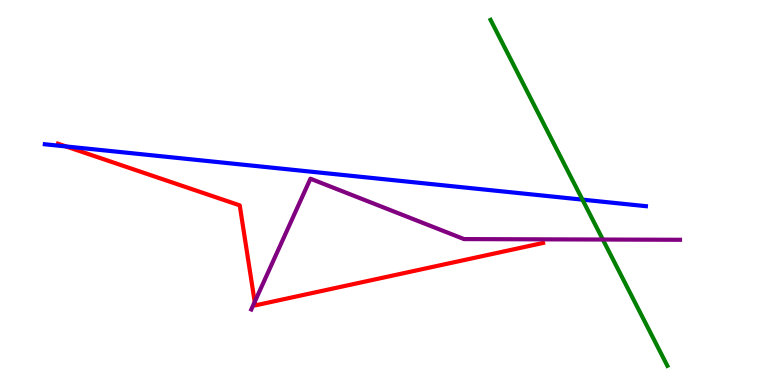[{'lines': ['blue', 'red'], 'intersections': [{'x': 0.851, 'y': 6.2}]}, {'lines': ['green', 'red'], 'intersections': []}, {'lines': ['purple', 'red'], 'intersections': [{'x': 3.29, 'y': 2.16}]}, {'lines': ['blue', 'green'], 'intersections': [{'x': 7.52, 'y': 4.81}]}, {'lines': ['blue', 'purple'], 'intersections': []}, {'lines': ['green', 'purple'], 'intersections': [{'x': 7.78, 'y': 3.78}]}]